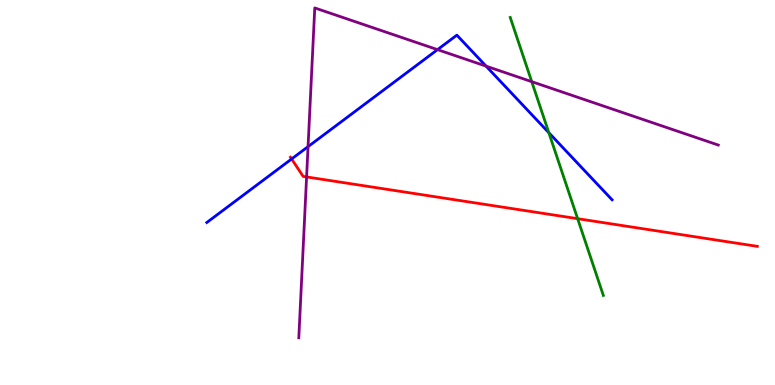[{'lines': ['blue', 'red'], 'intersections': [{'x': 3.76, 'y': 5.87}]}, {'lines': ['green', 'red'], 'intersections': [{'x': 7.45, 'y': 4.32}]}, {'lines': ['purple', 'red'], 'intersections': [{'x': 3.96, 'y': 5.4}]}, {'lines': ['blue', 'green'], 'intersections': [{'x': 7.08, 'y': 6.55}]}, {'lines': ['blue', 'purple'], 'intersections': [{'x': 3.97, 'y': 6.19}, {'x': 5.65, 'y': 8.71}, {'x': 6.27, 'y': 8.28}]}, {'lines': ['green', 'purple'], 'intersections': [{'x': 6.86, 'y': 7.88}]}]